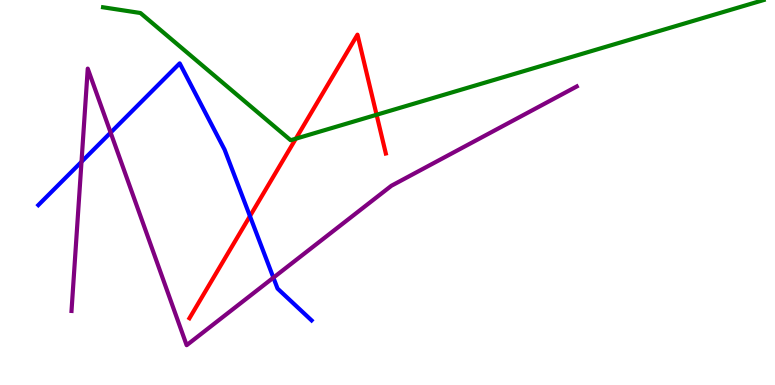[{'lines': ['blue', 'red'], 'intersections': [{'x': 3.23, 'y': 4.39}]}, {'lines': ['green', 'red'], 'intersections': [{'x': 3.82, 'y': 6.4}, {'x': 4.86, 'y': 7.02}]}, {'lines': ['purple', 'red'], 'intersections': []}, {'lines': ['blue', 'green'], 'intersections': []}, {'lines': ['blue', 'purple'], 'intersections': [{'x': 1.05, 'y': 5.8}, {'x': 1.43, 'y': 6.56}, {'x': 3.53, 'y': 2.79}]}, {'lines': ['green', 'purple'], 'intersections': []}]